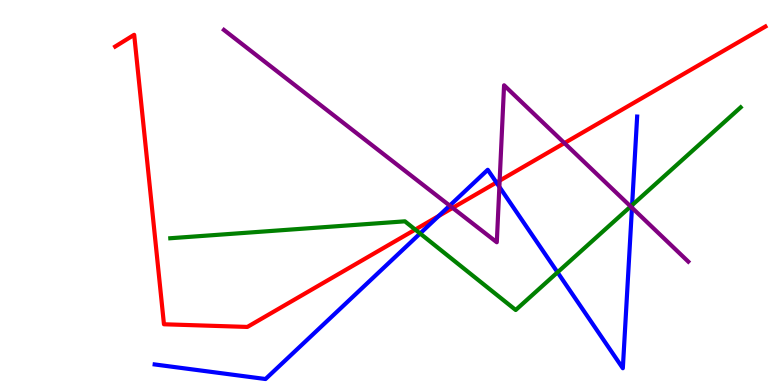[{'lines': ['blue', 'red'], 'intersections': [{'x': 5.66, 'y': 4.39}, {'x': 6.41, 'y': 5.26}]}, {'lines': ['green', 'red'], 'intersections': [{'x': 5.36, 'y': 4.04}]}, {'lines': ['purple', 'red'], 'intersections': [{'x': 5.84, 'y': 4.6}, {'x': 6.45, 'y': 5.31}, {'x': 7.28, 'y': 6.28}]}, {'lines': ['blue', 'green'], 'intersections': [{'x': 5.42, 'y': 3.94}, {'x': 7.19, 'y': 2.93}, {'x': 8.16, 'y': 4.67}]}, {'lines': ['blue', 'purple'], 'intersections': [{'x': 5.8, 'y': 4.66}, {'x': 6.44, 'y': 5.15}, {'x': 8.15, 'y': 4.6}]}, {'lines': ['green', 'purple'], 'intersections': [{'x': 8.14, 'y': 4.64}]}]